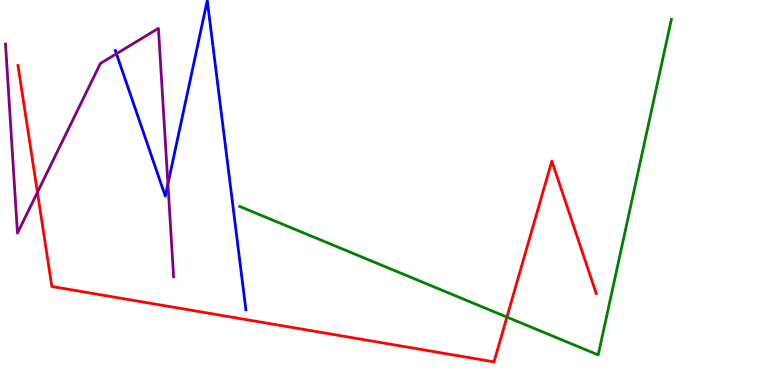[{'lines': ['blue', 'red'], 'intersections': []}, {'lines': ['green', 'red'], 'intersections': [{'x': 6.54, 'y': 1.76}]}, {'lines': ['purple', 'red'], 'intersections': [{'x': 0.483, 'y': 5.0}]}, {'lines': ['blue', 'green'], 'intersections': []}, {'lines': ['blue', 'purple'], 'intersections': [{'x': 1.5, 'y': 8.6}, {'x': 2.17, 'y': 5.22}]}, {'lines': ['green', 'purple'], 'intersections': []}]